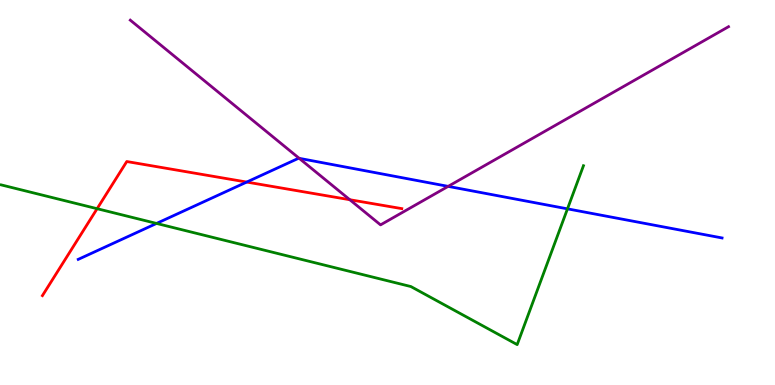[{'lines': ['blue', 'red'], 'intersections': [{'x': 3.18, 'y': 5.27}]}, {'lines': ['green', 'red'], 'intersections': [{'x': 1.25, 'y': 4.58}]}, {'lines': ['purple', 'red'], 'intersections': [{'x': 4.51, 'y': 4.81}]}, {'lines': ['blue', 'green'], 'intersections': [{'x': 2.02, 'y': 4.2}, {'x': 7.32, 'y': 4.58}]}, {'lines': ['blue', 'purple'], 'intersections': [{'x': 3.86, 'y': 5.89}, {'x': 5.78, 'y': 5.16}]}, {'lines': ['green', 'purple'], 'intersections': []}]